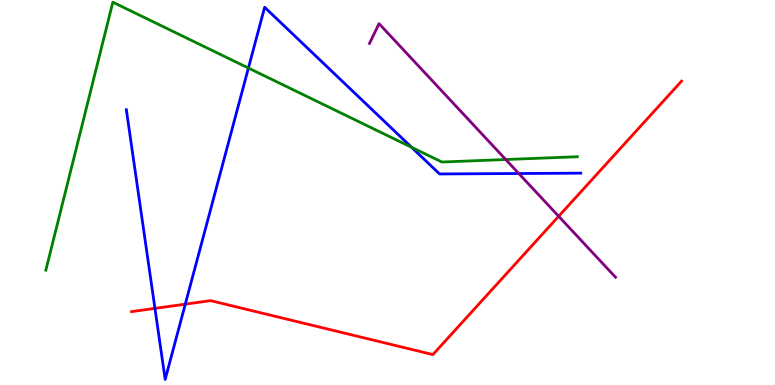[{'lines': ['blue', 'red'], 'intersections': [{'x': 2.0, 'y': 1.99}, {'x': 2.39, 'y': 2.1}]}, {'lines': ['green', 'red'], 'intersections': []}, {'lines': ['purple', 'red'], 'intersections': [{'x': 7.21, 'y': 4.38}]}, {'lines': ['blue', 'green'], 'intersections': [{'x': 3.21, 'y': 8.23}, {'x': 5.31, 'y': 6.17}]}, {'lines': ['blue', 'purple'], 'intersections': [{'x': 6.69, 'y': 5.49}]}, {'lines': ['green', 'purple'], 'intersections': [{'x': 6.53, 'y': 5.86}]}]